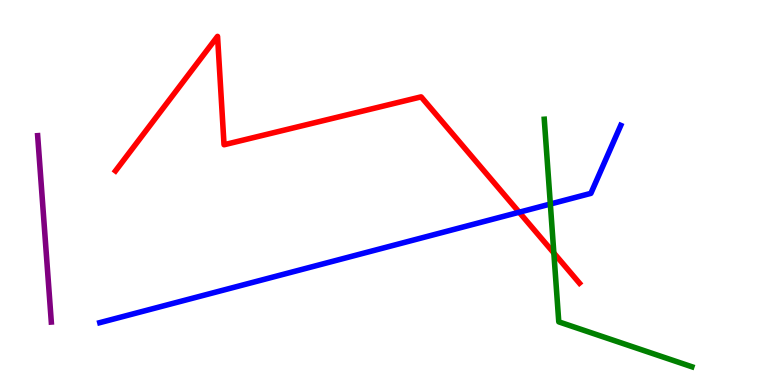[{'lines': ['blue', 'red'], 'intersections': [{'x': 6.7, 'y': 4.49}]}, {'lines': ['green', 'red'], 'intersections': [{'x': 7.15, 'y': 3.43}]}, {'lines': ['purple', 'red'], 'intersections': []}, {'lines': ['blue', 'green'], 'intersections': [{'x': 7.1, 'y': 4.7}]}, {'lines': ['blue', 'purple'], 'intersections': []}, {'lines': ['green', 'purple'], 'intersections': []}]